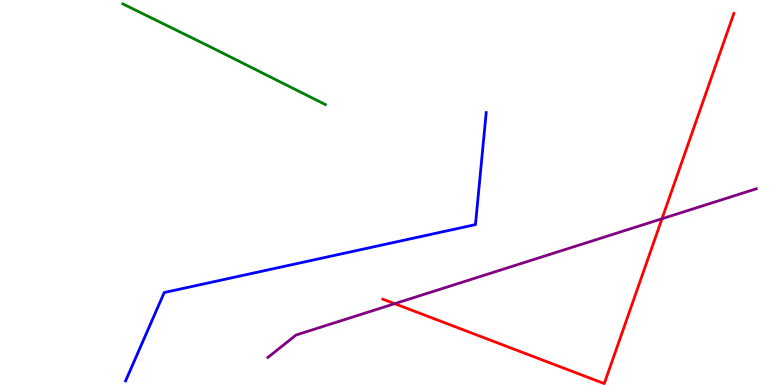[{'lines': ['blue', 'red'], 'intersections': []}, {'lines': ['green', 'red'], 'intersections': []}, {'lines': ['purple', 'red'], 'intersections': [{'x': 5.09, 'y': 2.11}, {'x': 8.54, 'y': 4.32}]}, {'lines': ['blue', 'green'], 'intersections': []}, {'lines': ['blue', 'purple'], 'intersections': []}, {'lines': ['green', 'purple'], 'intersections': []}]